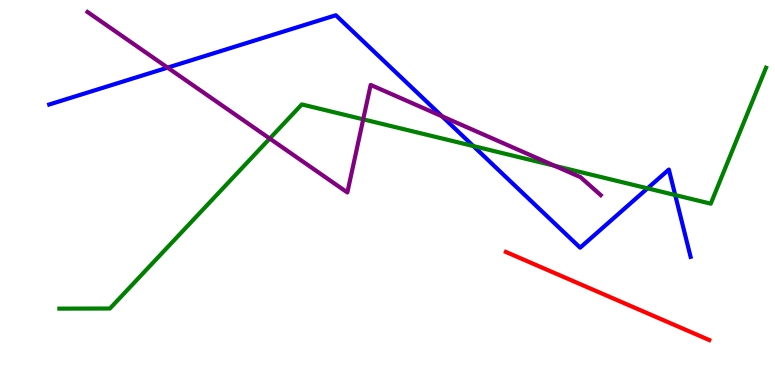[{'lines': ['blue', 'red'], 'intersections': []}, {'lines': ['green', 'red'], 'intersections': []}, {'lines': ['purple', 'red'], 'intersections': []}, {'lines': ['blue', 'green'], 'intersections': [{'x': 6.11, 'y': 6.21}, {'x': 8.36, 'y': 5.11}, {'x': 8.71, 'y': 4.93}]}, {'lines': ['blue', 'purple'], 'intersections': [{'x': 2.16, 'y': 8.24}, {'x': 5.7, 'y': 6.98}]}, {'lines': ['green', 'purple'], 'intersections': [{'x': 3.48, 'y': 6.4}, {'x': 4.69, 'y': 6.9}, {'x': 7.16, 'y': 5.69}]}]